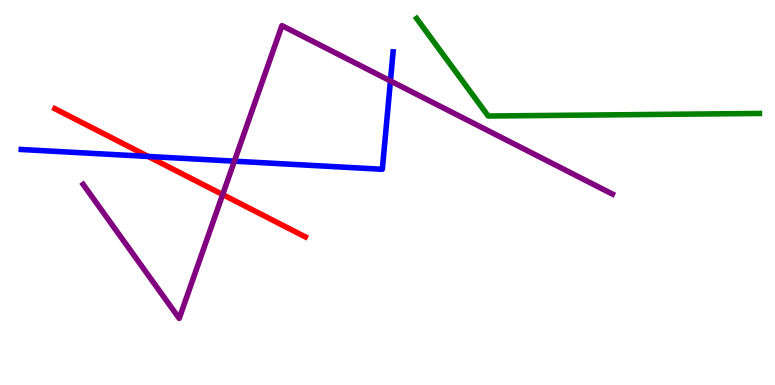[{'lines': ['blue', 'red'], 'intersections': [{'x': 1.91, 'y': 5.94}]}, {'lines': ['green', 'red'], 'intersections': []}, {'lines': ['purple', 'red'], 'intersections': [{'x': 2.87, 'y': 4.95}]}, {'lines': ['blue', 'green'], 'intersections': []}, {'lines': ['blue', 'purple'], 'intersections': [{'x': 3.02, 'y': 5.81}, {'x': 5.04, 'y': 7.9}]}, {'lines': ['green', 'purple'], 'intersections': []}]